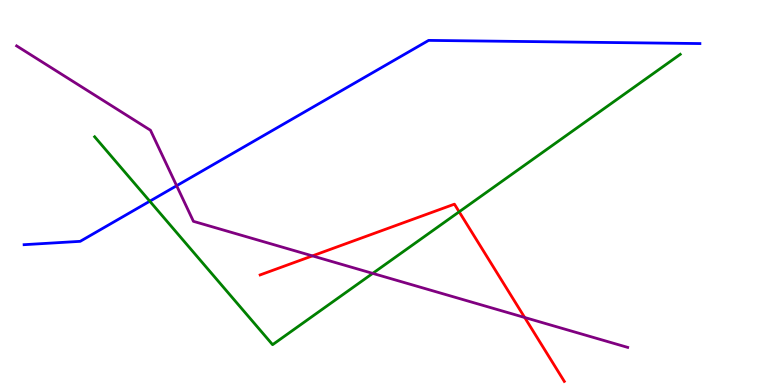[{'lines': ['blue', 'red'], 'intersections': []}, {'lines': ['green', 'red'], 'intersections': [{'x': 5.92, 'y': 4.5}]}, {'lines': ['purple', 'red'], 'intersections': [{'x': 4.03, 'y': 3.35}, {'x': 6.77, 'y': 1.75}]}, {'lines': ['blue', 'green'], 'intersections': [{'x': 1.93, 'y': 4.77}]}, {'lines': ['blue', 'purple'], 'intersections': [{'x': 2.28, 'y': 5.18}]}, {'lines': ['green', 'purple'], 'intersections': [{'x': 4.81, 'y': 2.9}]}]